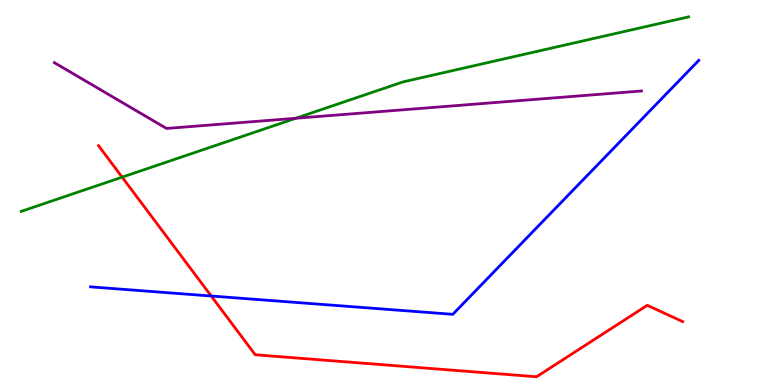[{'lines': ['blue', 'red'], 'intersections': [{'x': 2.73, 'y': 2.31}]}, {'lines': ['green', 'red'], 'intersections': [{'x': 1.58, 'y': 5.4}]}, {'lines': ['purple', 'red'], 'intersections': []}, {'lines': ['blue', 'green'], 'intersections': []}, {'lines': ['blue', 'purple'], 'intersections': []}, {'lines': ['green', 'purple'], 'intersections': [{'x': 3.82, 'y': 6.93}]}]